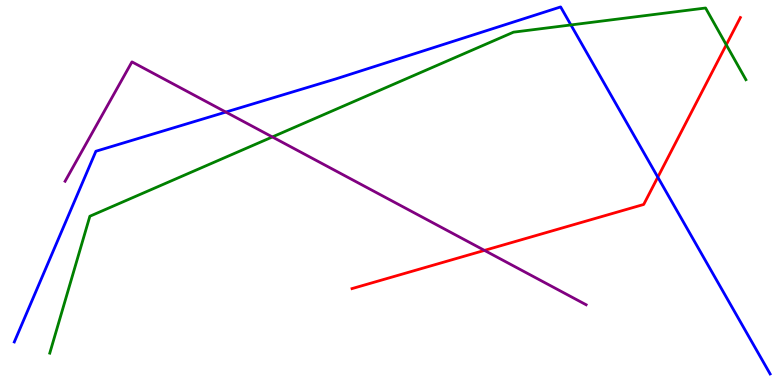[{'lines': ['blue', 'red'], 'intersections': [{'x': 8.49, 'y': 5.4}]}, {'lines': ['green', 'red'], 'intersections': [{'x': 9.37, 'y': 8.84}]}, {'lines': ['purple', 'red'], 'intersections': [{'x': 6.25, 'y': 3.5}]}, {'lines': ['blue', 'green'], 'intersections': [{'x': 7.37, 'y': 9.35}]}, {'lines': ['blue', 'purple'], 'intersections': [{'x': 2.91, 'y': 7.09}]}, {'lines': ['green', 'purple'], 'intersections': [{'x': 3.51, 'y': 6.44}]}]